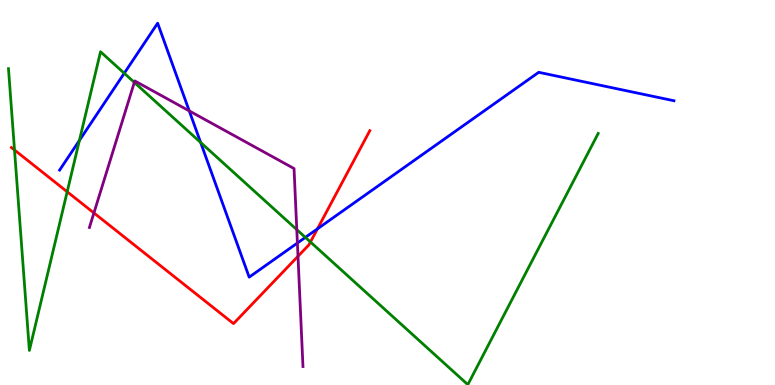[{'lines': ['blue', 'red'], 'intersections': [{'x': 4.1, 'y': 4.06}]}, {'lines': ['green', 'red'], 'intersections': [{'x': 0.187, 'y': 6.1}, {'x': 0.867, 'y': 5.02}, {'x': 4.01, 'y': 3.71}]}, {'lines': ['purple', 'red'], 'intersections': [{'x': 1.21, 'y': 4.47}, {'x': 3.85, 'y': 3.34}]}, {'lines': ['blue', 'green'], 'intersections': [{'x': 1.02, 'y': 6.35}, {'x': 1.6, 'y': 8.1}, {'x': 2.59, 'y': 6.3}, {'x': 3.94, 'y': 3.83}]}, {'lines': ['blue', 'purple'], 'intersections': [{'x': 2.44, 'y': 7.12}, {'x': 3.84, 'y': 3.69}]}, {'lines': ['green', 'purple'], 'intersections': [{'x': 1.73, 'y': 7.86}, {'x': 3.83, 'y': 4.04}]}]